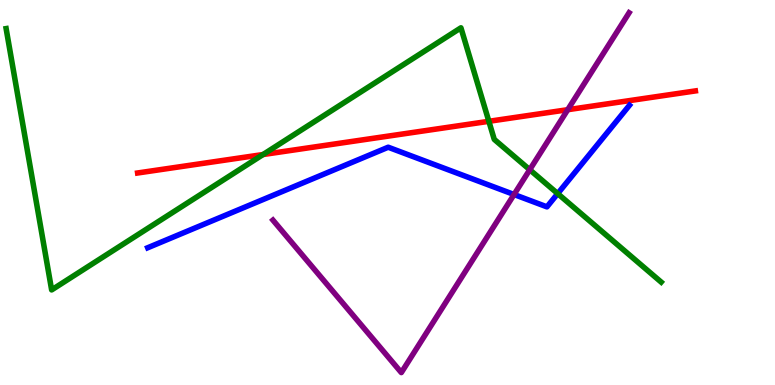[{'lines': ['blue', 'red'], 'intersections': []}, {'lines': ['green', 'red'], 'intersections': [{'x': 3.39, 'y': 5.99}, {'x': 6.31, 'y': 6.85}]}, {'lines': ['purple', 'red'], 'intersections': [{'x': 7.33, 'y': 7.15}]}, {'lines': ['blue', 'green'], 'intersections': [{'x': 7.2, 'y': 4.97}]}, {'lines': ['blue', 'purple'], 'intersections': [{'x': 6.63, 'y': 4.95}]}, {'lines': ['green', 'purple'], 'intersections': [{'x': 6.84, 'y': 5.59}]}]